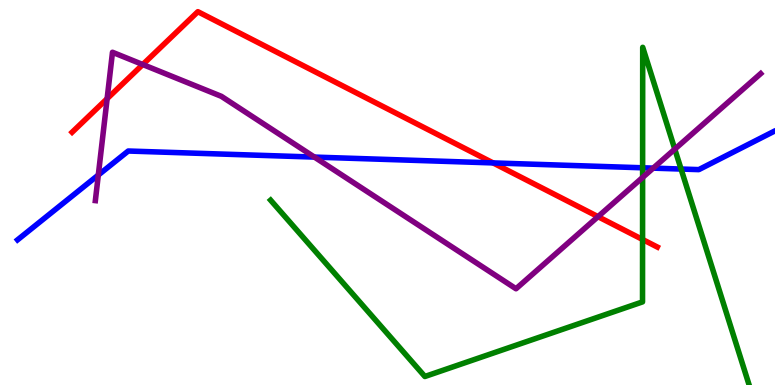[{'lines': ['blue', 'red'], 'intersections': [{'x': 6.36, 'y': 5.77}]}, {'lines': ['green', 'red'], 'intersections': [{'x': 8.29, 'y': 3.78}]}, {'lines': ['purple', 'red'], 'intersections': [{'x': 1.38, 'y': 7.44}, {'x': 1.84, 'y': 8.32}, {'x': 7.72, 'y': 4.37}]}, {'lines': ['blue', 'green'], 'intersections': [{'x': 8.29, 'y': 5.64}, {'x': 8.79, 'y': 5.61}]}, {'lines': ['blue', 'purple'], 'intersections': [{'x': 1.27, 'y': 5.45}, {'x': 4.06, 'y': 5.92}, {'x': 8.43, 'y': 5.63}]}, {'lines': ['green', 'purple'], 'intersections': [{'x': 8.29, 'y': 5.39}, {'x': 8.71, 'y': 6.13}]}]